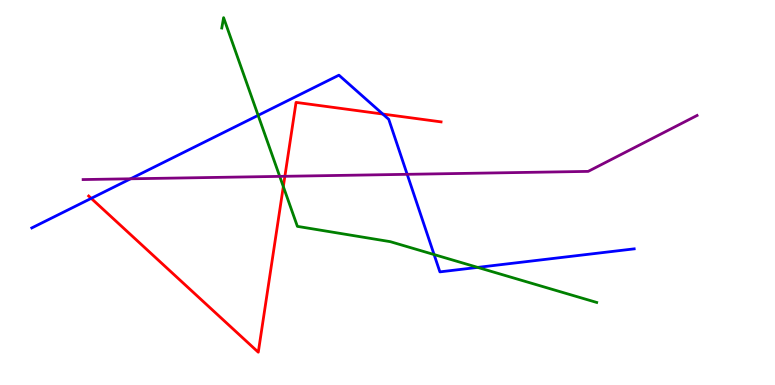[{'lines': ['blue', 'red'], 'intersections': [{'x': 1.18, 'y': 4.85}, {'x': 4.94, 'y': 7.04}]}, {'lines': ['green', 'red'], 'intersections': [{'x': 3.66, 'y': 5.15}]}, {'lines': ['purple', 'red'], 'intersections': [{'x': 3.68, 'y': 5.42}]}, {'lines': ['blue', 'green'], 'intersections': [{'x': 3.33, 'y': 7.0}, {'x': 5.6, 'y': 3.39}, {'x': 6.16, 'y': 3.05}]}, {'lines': ['blue', 'purple'], 'intersections': [{'x': 1.68, 'y': 5.36}, {'x': 5.25, 'y': 5.47}]}, {'lines': ['green', 'purple'], 'intersections': [{'x': 3.61, 'y': 5.42}]}]